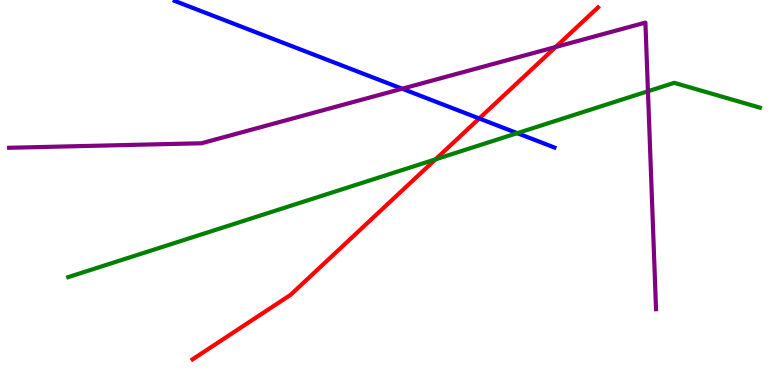[{'lines': ['blue', 'red'], 'intersections': [{'x': 6.18, 'y': 6.92}]}, {'lines': ['green', 'red'], 'intersections': [{'x': 5.62, 'y': 5.86}]}, {'lines': ['purple', 'red'], 'intersections': [{'x': 7.17, 'y': 8.78}]}, {'lines': ['blue', 'green'], 'intersections': [{'x': 6.67, 'y': 6.54}]}, {'lines': ['blue', 'purple'], 'intersections': [{'x': 5.19, 'y': 7.7}]}, {'lines': ['green', 'purple'], 'intersections': [{'x': 8.36, 'y': 7.63}]}]